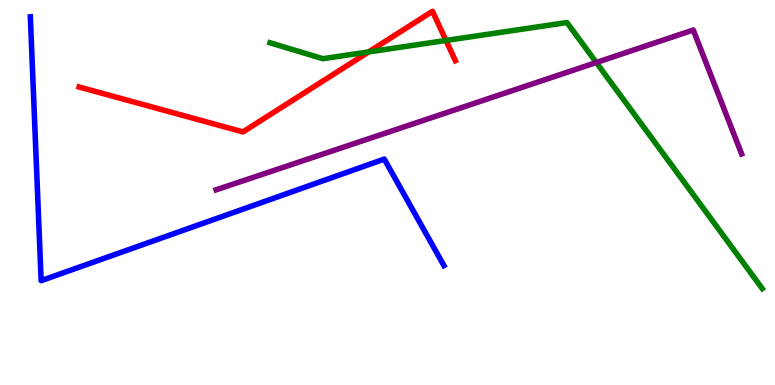[{'lines': ['blue', 'red'], 'intersections': []}, {'lines': ['green', 'red'], 'intersections': [{'x': 4.76, 'y': 8.65}, {'x': 5.75, 'y': 8.95}]}, {'lines': ['purple', 'red'], 'intersections': []}, {'lines': ['blue', 'green'], 'intersections': []}, {'lines': ['blue', 'purple'], 'intersections': []}, {'lines': ['green', 'purple'], 'intersections': [{'x': 7.69, 'y': 8.38}]}]